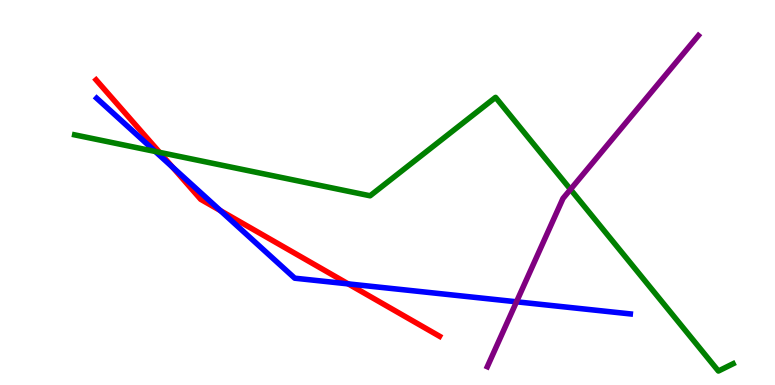[{'lines': ['blue', 'red'], 'intersections': [{'x': 2.23, 'y': 5.66}, {'x': 2.84, 'y': 4.53}, {'x': 4.49, 'y': 2.63}]}, {'lines': ['green', 'red'], 'intersections': [{'x': 2.06, 'y': 6.04}]}, {'lines': ['purple', 'red'], 'intersections': []}, {'lines': ['blue', 'green'], 'intersections': [{'x': 2.0, 'y': 6.07}]}, {'lines': ['blue', 'purple'], 'intersections': [{'x': 6.66, 'y': 2.16}]}, {'lines': ['green', 'purple'], 'intersections': [{'x': 7.36, 'y': 5.08}]}]